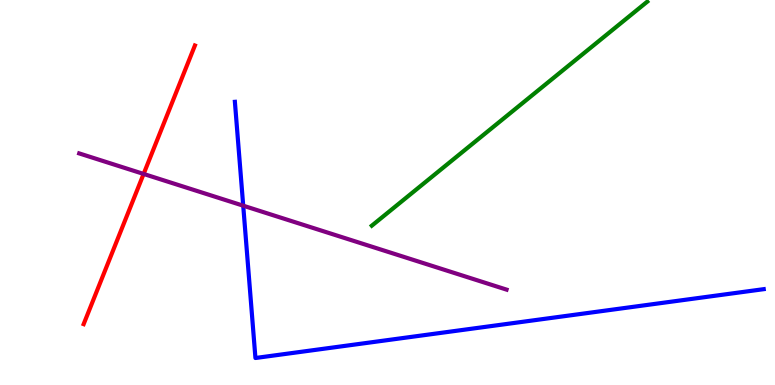[{'lines': ['blue', 'red'], 'intersections': []}, {'lines': ['green', 'red'], 'intersections': []}, {'lines': ['purple', 'red'], 'intersections': [{'x': 1.85, 'y': 5.48}]}, {'lines': ['blue', 'green'], 'intersections': []}, {'lines': ['blue', 'purple'], 'intersections': [{'x': 3.14, 'y': 4.66}]}, {'lines': ['green', 'purple'], 'intersections': []}]